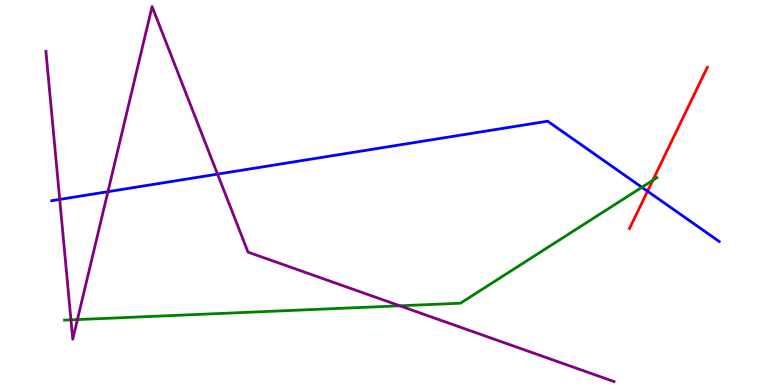[{'lines': ['blue', 'red'], 'intersections': [{'x': 8.36, 'y': 5.03}]}, {'lines': ['green', 'red'], 'intersections': [{'x': 8.42, 'y': 5.32}]}, {'lines': ['purple', 'red'], 'intersections': []}, {'lines': ['blue', 'green'], 'intersections': [{'x': 8.28, 'y': 5.14}]}, {'lines': ['blue', 'purple'], 'intersections': [{'x': 0.771, 'y': 4.82}, {'x': 1.39, 'y': 5.02}, {'x': 2.81, 'y': 5.48}]}, {'lines': ['green', 'purple'], 'intersections': [{'x': 0.916, 'y': 1.69}, {'x': 0.999, 'y': 1.7}, {'x': 5.16, 'y': 2.06}]}]